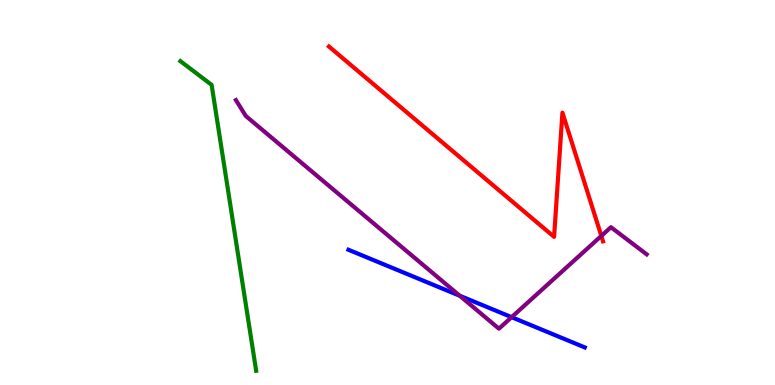[{'lines': ['blue', 'red'], 'intersections': []}, {'lines': ['green', 'red'], 'intersections': []}, {'lines': ['purple', 'red'], 'intersections': [{'x': 7.76, 'y': 3.87}]}, {'lines': ['blue', 'green'], 'intersections': []}, {'lines': ['blue', 'purple'], 'intersections': [{'x': 5.93, 'y': 2.32}, {'x': 6.6, 'y': 1.76}]}, {'lines': ['green', 'purple'], 'intersections': []}]